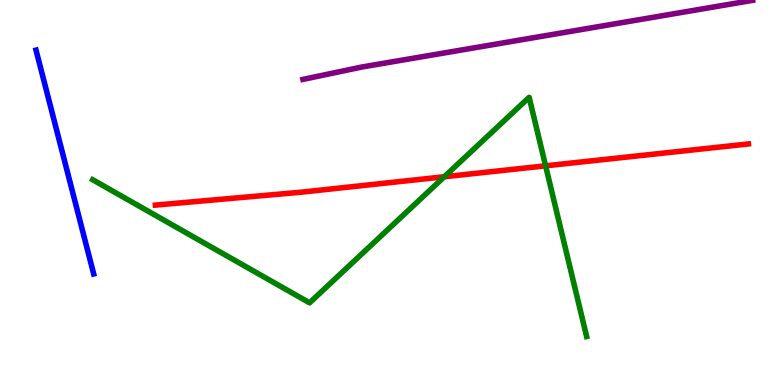[{'lines': ['blue', 'red'], 'intersections': []}, {'lines': ['green', 'red'], 'intersections': [{'x': 5.73, 'y': 5.41}, {'x': 7.04, 'y': 5.69}]}, {'lines': ['purple', 'red'], 'intersections': []}, {'lines': ['blue', 'green'], 'intersections': []}, {'lines': ['blue', 'purple'], 'intersections': []}, {'lines': ['green', 'purple'], 'intersections': []}]